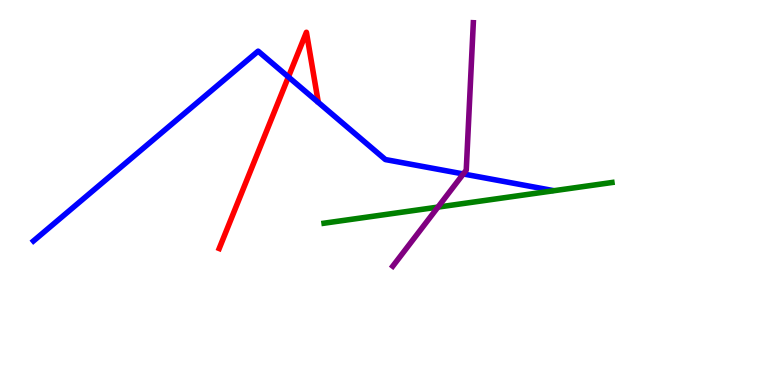[{'lines': ['blue', 'red'], 'intersections': [{'x': 3.72, 'y': 8.0}]}, {'lines': ['green', 'red'], 'intersections': []}, {'lines': ['purple', 'red'], 'intersections': []}, {'lines': ['blue', 'green'], 'intersections': []}, {'lines': ['blue', 'purple'], 'intersections': [{'x': 5.98, 'y': 5.48}]}, {'lines': ['green', 'purple'], 'intersections': [{'x': 5.65, 'y': 4.62}]}]